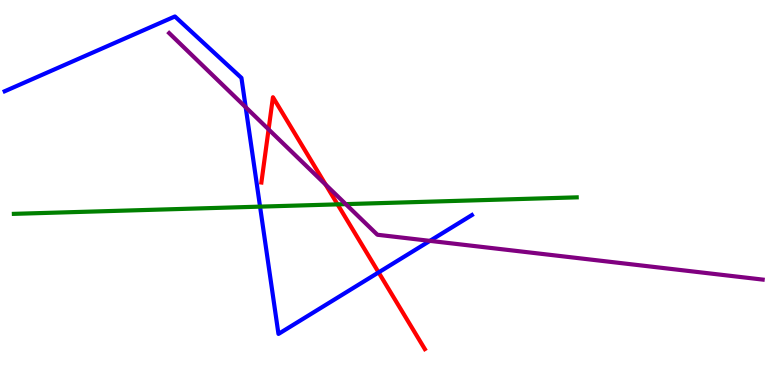[{'lines': ['blue', 'red'], 'intersections': [{'x': 4.89, 'y': 2.92}]}, {'lines': ['green', 'red'], 'intersections': [{'x': 4.36, 'y': 4.69}]}, {'lines': ['purple', 'red'], 'intersections': [{'x': 3.47, 'y': 6.64}, {'x': 4.2, 'y': 5.2}]}, {'lines': ['blue', 'green'], 'intersections': [{'x': 3.36, 'y': 4.63}]}, {'lines': ['blue', 'purple'], 'intersections': [{'x': 3.17, 'y': 7.22}, {'x': 5.55, 'y': 3.74}]}, {'lines': ['green', 'purple'], 'intersections': [{'x': 4.46, 'y': 4.7}]}]